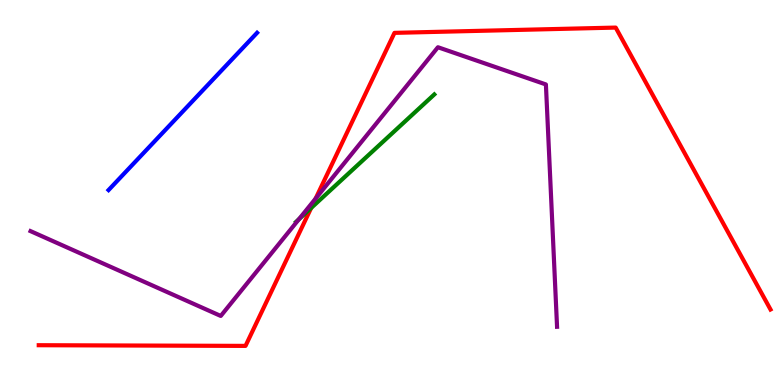[{'lines': ['blue', 'red'], 'intersections': []}, {'lines': ['green', 'red'], 'intersections': [{'x': 4.01, 'y': 4.6}]}, {'lines': ['purple', 'red'], 'intersections': [{'x': 4.07, 'y': 4.84}]}, {'lines': ['blue', 'green'], 'intersections': []}, {'lines': ['blue', 'purple'], 'intersections': []}, {'lines': ['green', 'purple'], 'intersections': [{'x': 3.86, 'y': 4.31}]}]